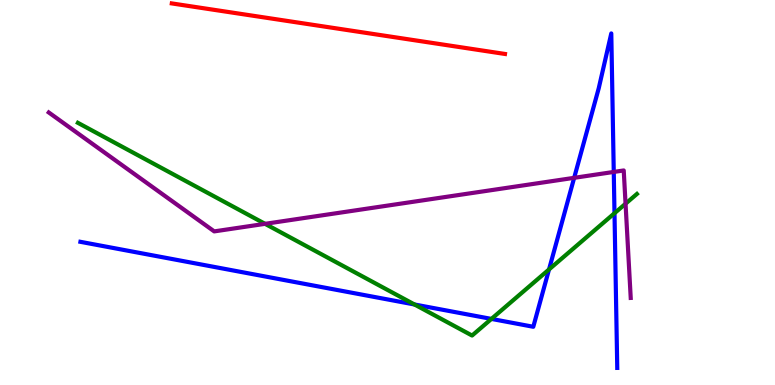[{'lines': ['blue', 'red'], 'intersections': []}, {'lines': ['green', 'red'], 'intersections': []}, {'lines': ['purple', 'red'], 'intersections': []}, {'lines': ['blue', 'green'], 'intersections': [{'x': 5.35, 'y': 2.09}, {'x': 6.34, 'y': 1.72}, {'x': 7.08, 'y': 3.0}, {'x': 7.93, 'y': 4.46}]}, {'lines': ['blue', 'purple'], 'intersections': [{'x': 7.41, 'y': 5.38}, {'x': 7.92, 'y': 5.53}]}, {'lines': ['green', 'purple'], 'intersections': [{'x': 3.42, 'y': 4.19}, {'x': 8.07, 'y': 4.71}]}]